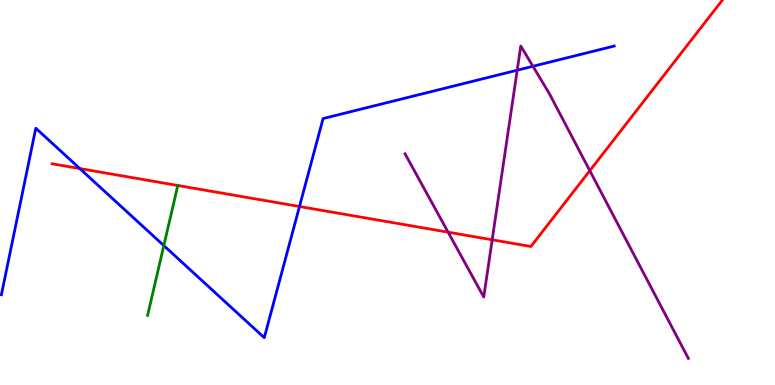[{'lines': ['blue', 'red'], 'intersections': [{'x': 1.03, 'y': 5.62}, {'x': 3.86, 'y': 4.64}]}, {'lines': ['green', 'red'], 'intersections': [{'x': 2.29, 'y': 5.18}]}, {'lines': ['purple', 'red'], 'intersections': [{'x': 5.78, 'y': 3.97}, {'x': 6.35, 'y': 3.77}, {'x': 7.61, 'y': 5.57}]}, {'lines': ['blue', 'green'], 'intersections': [{'x': 2.11, 'y': 3.62}]}, {'lines': ['blue', 'purple'], 'intersections': [{'x': 6.67, 'y': 8.18}, {'x': 6.88, 'y': 8.28}]}, {'lines': ['green', 'purple'], 'intersections': []}]